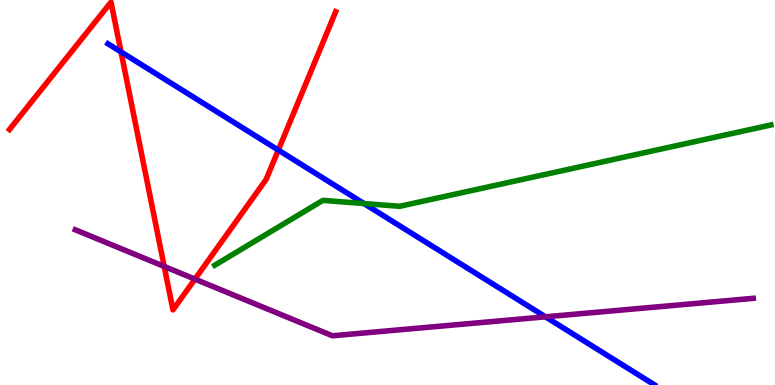[{'lines': ['blue', 'red'], 'intersections': [{'x': 1.56, 'y': 8.65}, {'x': 3.59, 'y': 6.1}]}, {'lines': ['green', 'red'], 'intersections': []}, {'lines': ['purple', 'red'], 'intersections': [{'x': 2.12, 'y': 3.08}, {'x': 2.52, 'y': 2.75}]}, {'lines': ['blue', 'green'], 'intersections': [{'x': 4.7, 'y': 4.71}]}, {'lines': ['blue', 'purple'], 'intersections': [{'x': 7.04, 'y': 1.77}]}, {'lines': ['green', 'purple'], 'intersections': []}]